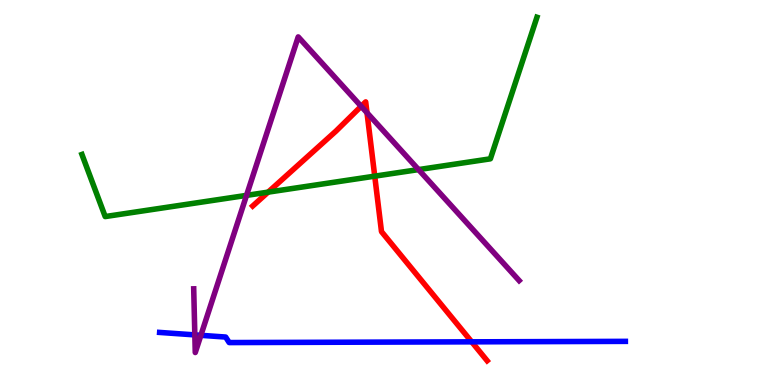[{'lines': ['blue', 'red'], 'intersections': [{'x': 6.09, 'y': 1.12}]}, {'lines': ['green', 'red'], 'intersections': [{'x': 3.46, 'y': 5.01}, {'x': 4.84, 'y': 5.42}]}, {'lines': ['purple', 'red'], 'intersections': [{'x': 4.66, 'y': 7.24}, {'x': 4.74, 'y': 7.07}]}, {'lines': ['blue', 'green'], 'intersections': []}, {'lines': ['blue', 'purple'], 'intersections': [{'x': 2.51, 'y': 1.3}, {'x': 2.59, 'y': 1.29}]}, {'lines': ['green', 'purple'], 'intersections': [{'x': 3.18, 'y': 4.93}, {'x': 5.4, 'y': 5.59}]}]